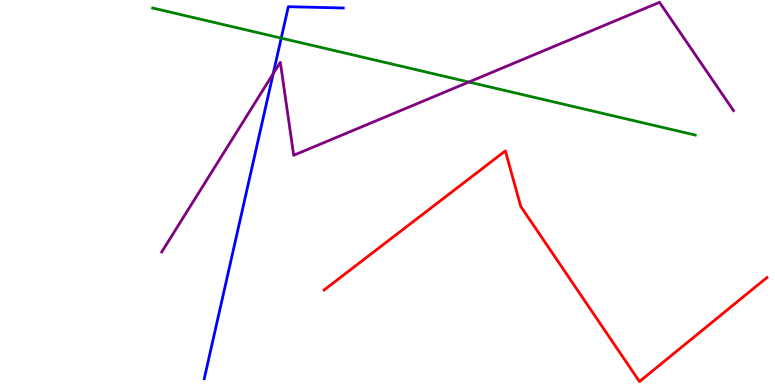[{'lines': ['blue', 'red'], 'intersections': []}, {'lines': ['green', 'red'], 'intersections': []}, {'lines': ['purple', 'red'], 'intersections': []}, {'lines': ['blue', 'green'], 'intersections': [{'x': 3.63, 'y': 9.01}]}, {'lines': ['blue', 'purple'], 'intersections': [{'x': 3.52, 'y': 8.09}]}, {'lines': ['green', 'purple'], 'intersections': [{'x': 6.05, 'y': 7.87}]}]